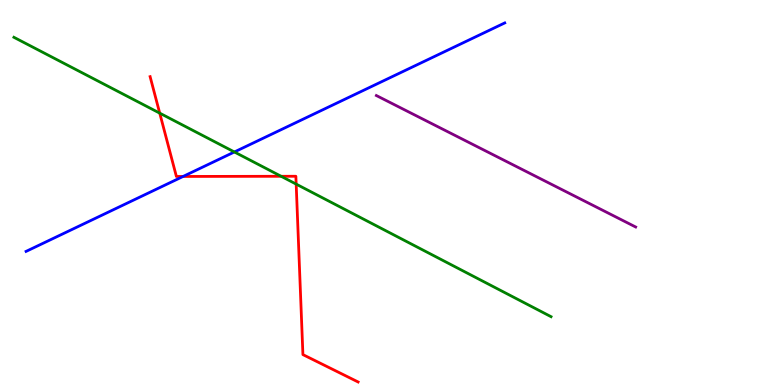[{'lines': ['blue', 'red'], 'intersections': [{'x': 2.36, 'y': 5.42}]}, {'lines': ['green', 'red'], 'intersections': [{'x': 2.06, 'y': 7.06}, {'x': 3.63, 'y': 5.42}, {'x': 3.82, 'y': 5.22}]}, {'lines': ['purple', 'red'], 'intersections': []}, {'lines': ['blue', 'green'], 'intersections': [{'x': 3.02, 'y': 6.05}]}, {'lines': ['blue', 'purple'], 'intersections': []}, {'lines': ['green', 'purple'], 'intersections': []}]